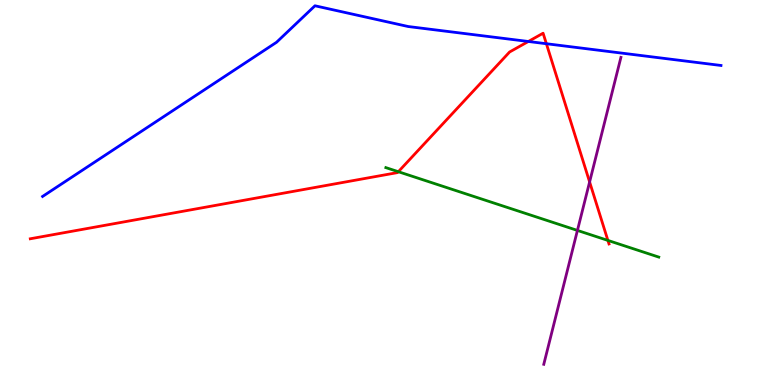[{'lines': ['blue', 'red'], 'intersections': [{'x': 6.82, 'y': 8.92}, {'x': 7.05, 'y': 8.86}]}, {'lines': ['green', 'red'], 'intersections': [{'x': 5.14, 'y': 5.54}, {'x': 7.84, 'y': 3.76}]}, {'lines': ['purple', 'red'], 'intersections': [{'x': 7.61, 'y': 5.27}]}, {'lines': ['blue', 'green'], 'intersections': []}, {'lines': ['blue', 'purple'], 'intersections': []}, {'lines': ['green', 'purple'], 'intersections': [{'x': 7.45, 'y': 4.02}]}]